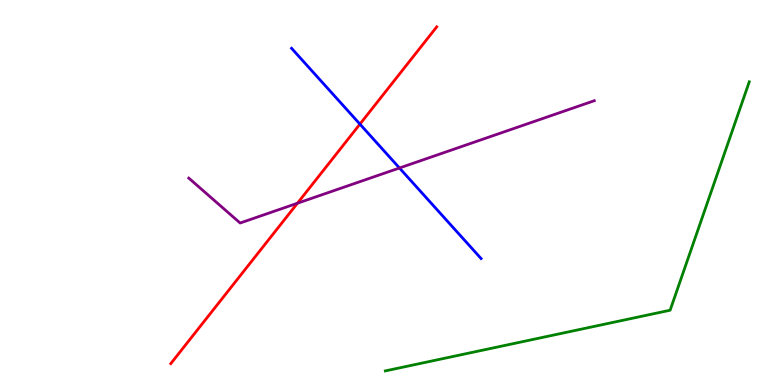[{'lines': ['blue', 'red'], 'intersections': [{'x': 4.64, 'y': 6.78}]}, {'lines': ['green', 'red'], 'intersections': []}, {'lines': ['purple', 'red'], 'intersections': [{'x': 3.84, 'y': 4.72}]}, {'lines': ['blue', 'green'], 'intersections': []}, {'lines': ['blue', 'purple'], 'intersections': [{'x': 5.15, 'y': 5.64}]}, {'lines': ['green', 'purple'], 'intersections': []}]